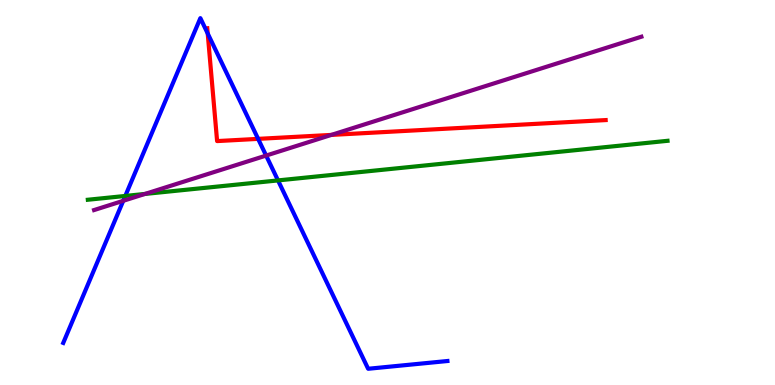[{'lines': ['blue', 'red'], 'intersections': [{'x': 2.68, 'y': 9.13}, {'x': 3.33, 'y': 6.39}]}, {'lines': ['green', 'red'], 'intersections': []}, {'lines': ['purple', 'red'], 'intersections': [{'x': 4.28, 'y': 6.5}]}, {'lines': ['blue', 'green'], 'intersections': [{'x': 1.62, 'y': 4.91}, {'x': 3.59, 'y': 5.31}]}, {'lines': ['blue', 'purple'], 'intersections': [{'x': 1.59, 'y': 4.78}, {'x': 3.43, 'y': 5.96}]}, {'lines': ['green', 'purple'], 'intersections': [{'x': 1.87, 'y': 4.96}]}]